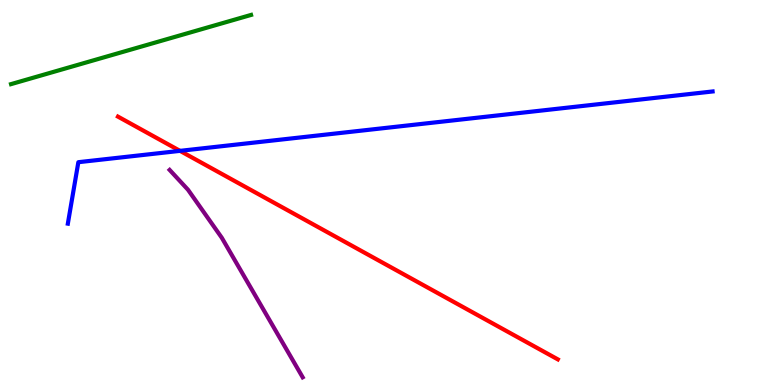[{'lines': ['blue', 'red'], 'intersections': [{'x': 2.32, 'y': 6.08}]}, {'lines': ['green', 'red'], 'intersections': []}, {'lines': ['purple', 'red'], 'intersections': []}, {'lines': ['blue', 'green'], 'intersections': []}, {'lines': ['blue', 'purple'], 'intersections': []}, {'lines': ['green', 'purple'], 'intersections': []}]